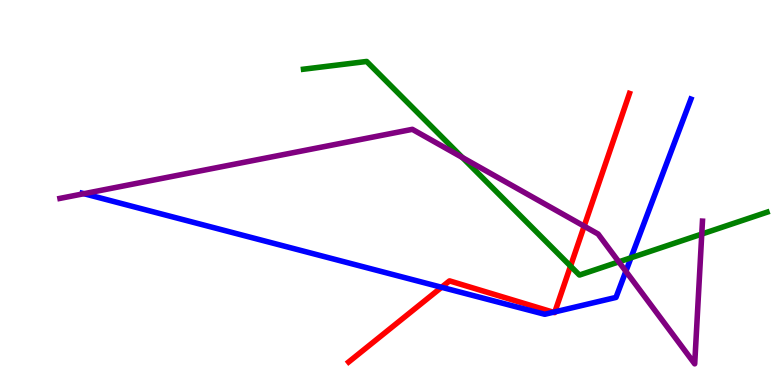[{'lines': ['blue', 'red'], 'intersections': [{'x': 5.7, 'y': 2.54}, {'x': 7.14, 'y': 1.89}, {'x': 7.16, 'y': 1.9}]}, {'lines': ['green', 'red'], 'intersections': [{'x': 7.36, 'y': 3.09}]}, {'lines': ['purple', 'red'], 'intersections': [{'x': 7.54, 'y': 4.13}]}, {'lines': ['blue', 'green'], 'intersections': [{'x': 8.14, 'y': 3.3}]}, {'lines': ['blue', 'purple'], 'intersections': [{'x': 1.08, 'y': 4.97}, {'x': 8.08, 'y': 2.95}]}, {'lines': ['green', 'purple'], 'intersections': [{'x': 5.97, 'y': 5.91}, {'x': 7.98, 'y': 3.2}, {'x': 9.06, 'y': 3.92}]}]